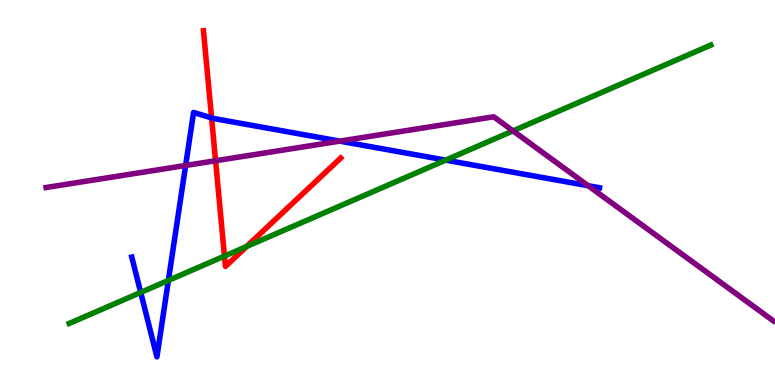[{'lines': ['blue', 'red'], 'intersections': [{'x': 2.73, 'y': 6.94}]}, {'lines': ['green', 'red'], 'intersections': [{'x': 2.9, 'y': 3.35}, {'x': 3.18, 'y': 3.6}]}, {'lines': ['purple', 'red'], 'intersections': [{'x': 2.78, 'y': 5.82}]}, {'lines': ['blue', 'green'], 'intersections': [{'x': 1.82, 'y': 2.4}, {'x': 2.17, 'y': 2.72}, {'x': 5.75, 'y': 5.84}]}, {'lines': ['blue', 'purple'], 'intersections': [{'x': 2.4, 'y': 5.7}, {'x': 4.38, 'y': 6.33}, {'x': 7.59, 'y': 5.18}]}, {'lines': ['green', 'purple'], 'intersections': [{'x': 6.62, 'y': 6.6}]}]